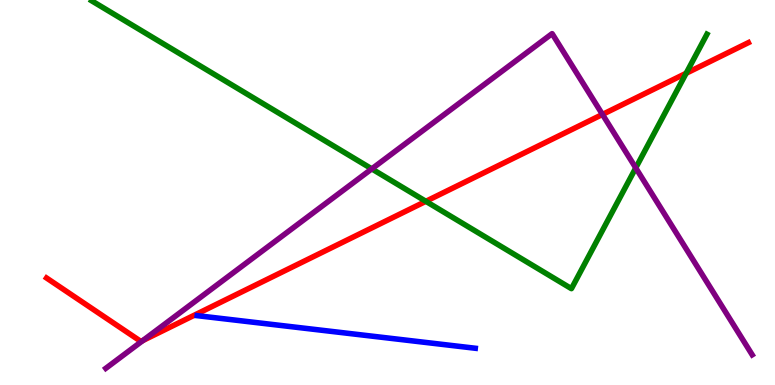[{'lines': ['blue', 'red'], 'intersections': []}, {'lines': ['green', 'red'], 'intersections': [{'x': 5.49, 'y': 4.77}, {'x': 8.85, 'y': 8.1}]}, {'lines': ['purple', 'red'], 'intersections': [{'x': 1.84, 'y': 1.16}, {'x': 7.77, 'y': 7.03}]}, {'lines': ['blue', 'green'], 'intersections': []}, {'lines': ['blue', 'purple'], 'intersections': []}, {'lines': ['green', 'purple'], 'intersections': [{'x': 4.8, 'y': 5.61}, {'x': 8.2, 'y': 5.64}]}]